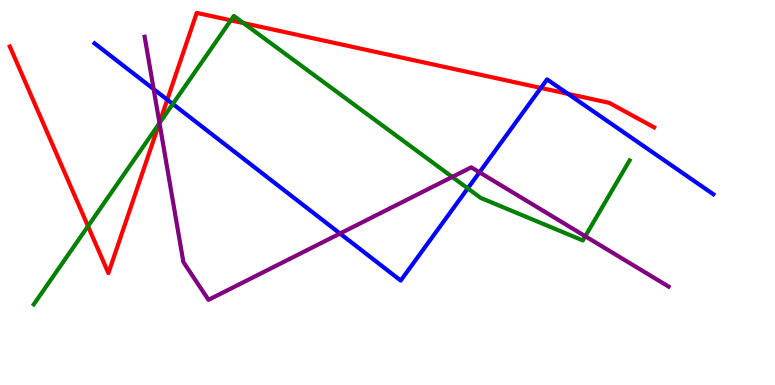[{'lines': ['blue', 'red'], 'intersections': [{'x': 2.16, 'y': 7.41}, {'x': 6.98, 'y': 7.72}, {'x': 7.33, 'y': 7.56}]}, {'lines': ['green', 'red'], 'intersections': [{'x': 1.14, 'y': 4.12}, {'x': 2.05, 'y': 6.79}, {'x': 2.98, 'y': 9.47}, {'x': 3.14, 'y': 9.4}]}, {'lines': ['purple', 'red'], 'intersections': [{'x': 2.06, 'y': 6.81}]}, {'lines': ['blue', 'green'], 'intersections': [{'x': 2.23, 'y': 7.3}, {'x': 6.04, 'y': 5.11}]}, {'lines': ['blue', 'purple'], 'intersections': [{'x': 1.98, 'y': 7.68}, {'x': 4.39, 'y': 3.93}, {'x': 6.19, 'y': 5.52}]}, {'lines': ['green', 'purple'], 'intersections': [{'x': 2.06, 'y': 6.8}, {'x': 5.84, 'y': 5.4}, {'x': 7.55, 'y': 3.86}]}]